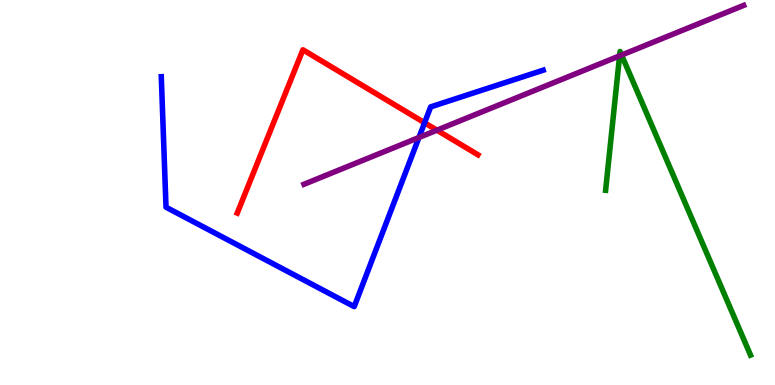[{'lines': ['blue', 'red'], 'intersections': [{'x': 5.48, 'y': 6.81}]}, {'lines': ['green', 'red'], 'intersections': []}, {'lines': ['purple', 'red'], 'intersections': [{'x': 5.64, 'y': 6.62}]}, {'lines': ['blue', 'green'], 'intersections': []}, {'lines': ['blue', 'purple'], 'intersections': [{'x': 5.41, 'y': 6.43}]}, {'lines': ['green', 'purple'], 'intersections': [{'x': 7.99, 'y': 8.55}, {'x': 8.02, 'y': 8.57}]}]